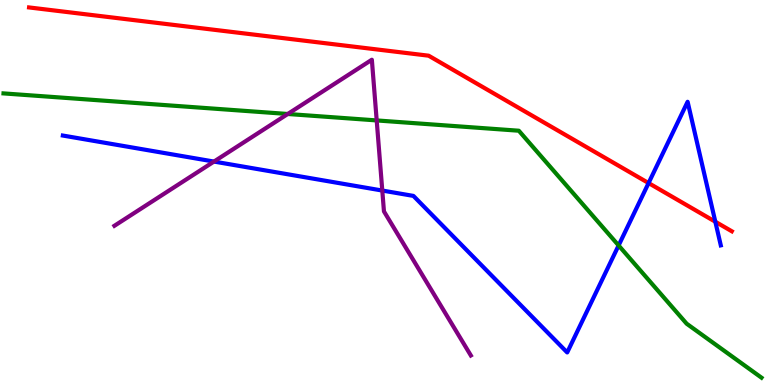[{'lines': ['blue', 'red'], 'intersections': [{'x': 8.37, 'y': 5.25}, {'x': 9.23, 'y': 4.24}]}, {'lines': ['green', 'red'], 'intersections': []}, {'lines': ['purple', 'red'], 'intersections': []}, {'lines': ['blue', 'green'], 'intersections': [{'x': 7.98, 'y': 3.62}]}, {'lines': ['blue', 'purple'], 'intersections': [{'x': 2.76, 'y': 5.8}, {'x': 4.93, 'y': 5.05}]}, {'lines': ['green', 'purple'], 'intersections': [{'x': 3.71, 'y': 7.04}, {'x': 4.86, 'y': 6.87}]}]